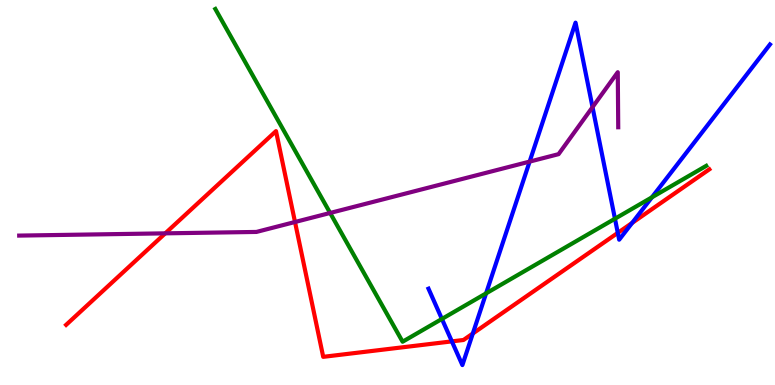[{'lines': ['blue', 'red'], 'intersections': [{'x': 5.83, 'y': 1.13}, {'x': 6.1, 'y': 1.34}, {'x': 7.97, 'y': 3.95}, {'x': 8.16, 'y': 4.21}]}, {'lines': ['green', 'red'], 'intersections': []}, {'lines': ['purple', 'red'], 'intersections': [{'x': 2.13, 'y': 3.94}, {'x': 3.81, 'y': 4.23}]}, {'lines': ['blue', 'green'], 'intersections': [{'x': 5.7, 'y': 1.72}, {'x': 6.27, 'y': 2.38}, {'x': 7.93, 'y': 4.32}, {'x': 8.41, 'y': 4.87}]}, {'lines': ['blue', 'purple'], 'intersections': [{'x': 6.83, 'y': 5.8}, {'x': 7.65, 'y': 7.22}]}, {'lines': ['green', 'purple'], 'intersections': [{'x': 4.26, 'y': 4.47}]}]